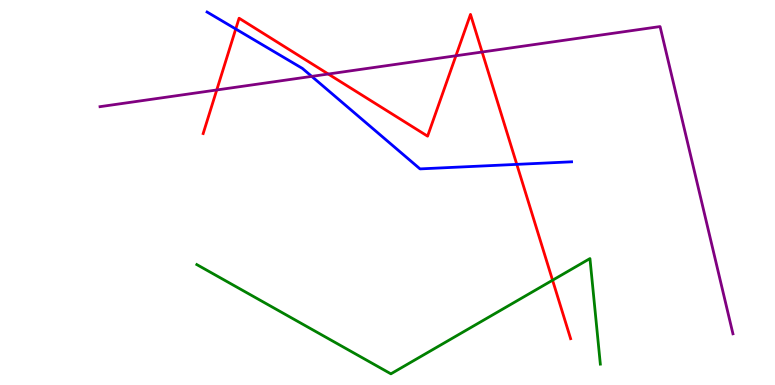[{'lines': ['blue', 'red'], 'intersections': [{'x': 3.04, 'y': 9.25}, {'x': 6.67, 'y': 5.73}]}, {'lines': ['green', 'red'], 'intersections': [{'x': 7.13, 'y': 2.72}]}, {'lines': ['purple', 'red'], 'intersections': [{'x': 2.8, 'y': 7.66}, {'x': 4.24, 'y': 8.08}, {'x': 5.88, 'y': 8.55}, {'x': 6.22, 'y': 8.65}]}, {'lines': ['blue', 'green'], 'intersections': []}, {'lines': ['blue', 'purple'], 'intersections': [{'x': 4.02, 'y': 8.02}]}, {'lines': ['green', 'purple'], 'intersections': []}]